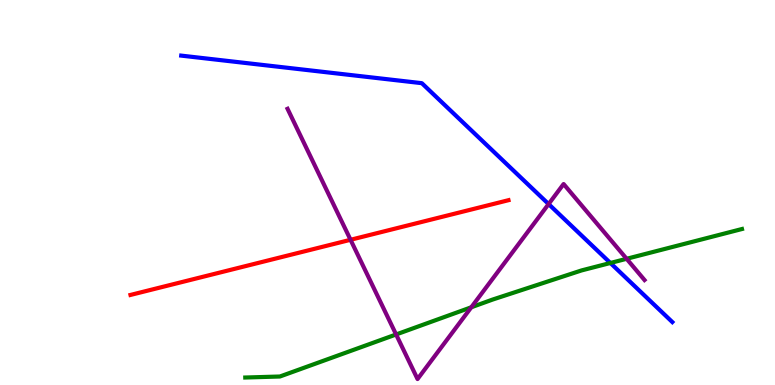[{'lines': ['blue', 'red'], 'intersections': []}, {'lines': ['green', 'red'], 'intersections': []}, {'lines': ['purple', 'red'], 'intersections': [{'x': 4.52, 'y': 3.77}]}, {'lines': ['blue', 'green'], 'intersections': [{'x': 7.88, 'y': 3.17}]}, {'lines': ['blue', 'purple'], 'intersections': [{'x': 7.08, 'y': 4.7}]}, {'lines': ['green', 'purple'], 'intersections': [{'x': 5.11, 'y': 1.31}, {'x': 6.08, 'y': 2.02}, {'x': 8.09, 'y': 3.28}]}]